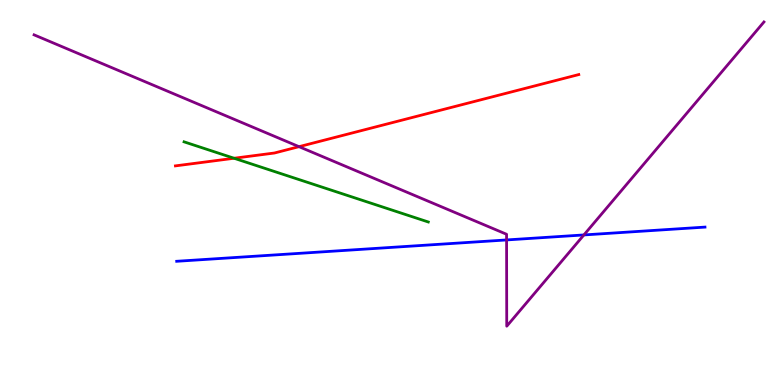[{'lines': ['blue', 'red'], 'intersections': []}, {'lines': ['green', 'red'], 'intersections': [{'x': 3.02, 'y': 5.89}]}, {'lines': ['purple', 'red'], 'intersections': [{'x': 3.86, 'y': 6.19}]}, {'lines': ['blue', 'green'], 'intersections': []}, {'lines': ['blue', 'purple'], 'intersections': [{'x': 6.54, 'y': 3.77}, {'x': 7.53, 'y': 3.9}]}, {'lines': ['green', 'purple'], 'intersections': []}]